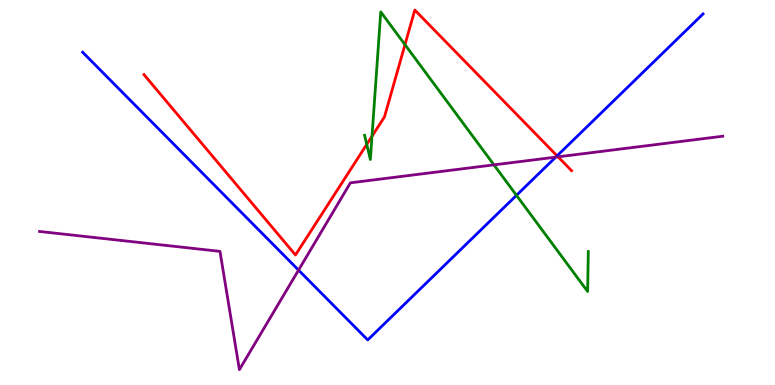[{'lines': ['blue', 'red'], 'intersections': [{'x': 7.19, 'y': 5.95}]}, {'lines': ['green', 'red'], 'intersections': [{'x': 4.73, 'y': 6.25}, {'x': 4.8, 'y': 6.46}, {'x': 5.23, 'y': 8.84}]}, {'lines': ['purple', 'red'], 'intersections': [{'x': 7.2, 'y': 5.93}]}, {'lines': ['blue', 'green'], 'intersections': [{'x': 6.66, 'y': 4.93}]}, {'lines': ['blue', 'purple'], 'intersections': [{'x': 3.85, 'y': 2.98}, {'x': 7.17, 'y': 5.92}]}, {'lines': ['green', 'purple'], 'intersections': [{'x': 6.37, 'y': 5.72}]}]